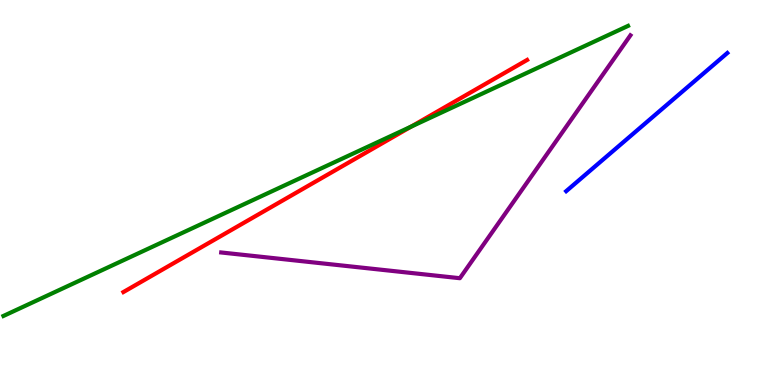[{'lines': ['blue', 'red'], 'intersections': []}, {'lines': ['green', 'red'], 'intersections': [{'x': 5.31, 'y': 6.71}]}, {'lines': ['purple', 'red'], 'intersections': []}, {'lines': ['blue', 'green'], 'intersections': []}, {'lines': ['blue', 'purple'], 'intersections': []}, {'lines': ['green', 'purple'], 'intersections': []}]